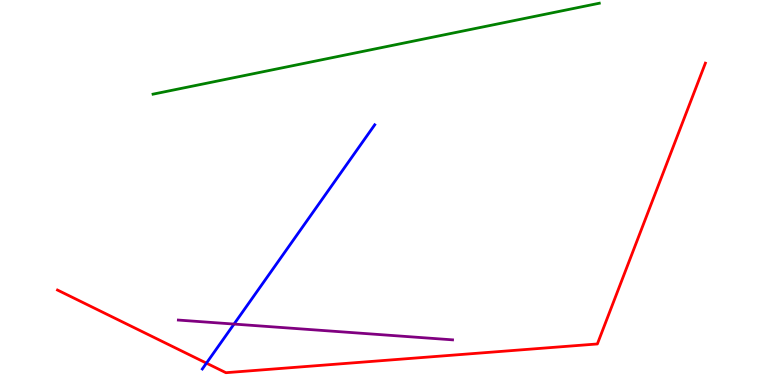[{'lines': ['blue', 'red'], 'intersections': [{'x': 2.66, 'y': 0.568}]}, {'lines': ['green', 'red'], 'intersections': []}, {'lines': ['purple', 'red'], 'intersections': []}, {'lines': ['blue', 'green'], 'intersections': []}, {'lines': ['blue', 'purple'], 'intersections': [{'x': 3.02, 'y': 1.58}]}, {'lines': ['green', 'purple'], 'intersections': []}]